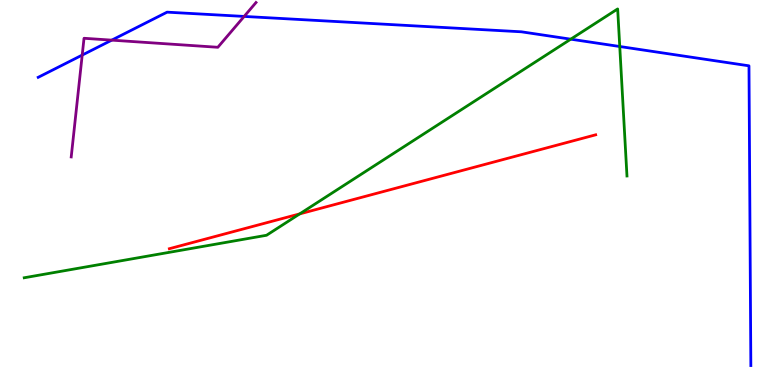[{'lines': ['blue', 'red'], 'intersections': []}, {'lines': ['green', 'red'], 'intersections': [{'x': 3.87, 'y': 4.44}]}, {'lines': ['purple', 'red'], 'intersections': []}, {'lines': ['blue', 'green'], 'intersections': [{'x': 7.36, 'y': 8.98}, {'x': 8.0, 'y': 8.79}]}, {'lines': ['blue', 'purple'], 'intersections': [{'x': 1.06, 'y': 8.57}, {'x': 1.44, 'y': 8.96}, {'x': 3.15, 'y': 9.57}]}, {'lines': ['green', 'purple'], 'intersections': []}]